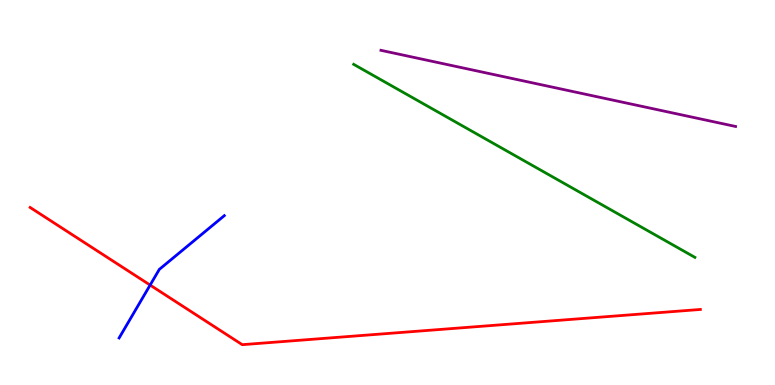[{'lines': ['blue', 'red'], 'intersections': [{'x': 1.94, 'y': 2.6}]}, {'lines': ['green', 'red'], 'intersections': []}, {'lines': ['purple', 'red'], 'intersections': []}, {'lines': ['blue', 'green'], 'intersections': []}, {'lines': ['blue', 'purple'], 'intersections': []}, {'lines': ['green', 'purple'], 'intersections': []}]